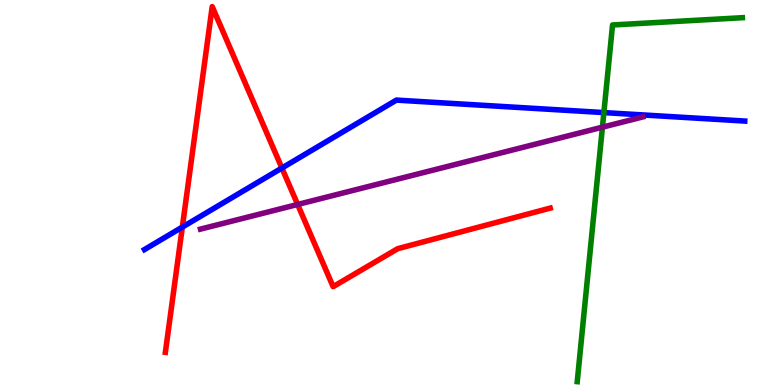[{'lines': ['blue', 'red'], 'intersections': [{'x': 2.35, 'y': 4.1}, {'x': 3.64, 'y': 5.64}]}, {'lines': ['green', 'red'], 'intersections': []}, {'lines': ['purple', 'red'], 'intersections': [{'x': 3.84, 'y': 4.69}]}, {'lines': ['blue', 'green'], 'intersections': [{'x': 7.79, 'y': 7.08}]}, {'lines': ['blue', 'purple'], 'intersections': []}, {'lines': ['green', 'purple'], 'intersections': [{'x': 7.77, 'y': 6.7}]}]